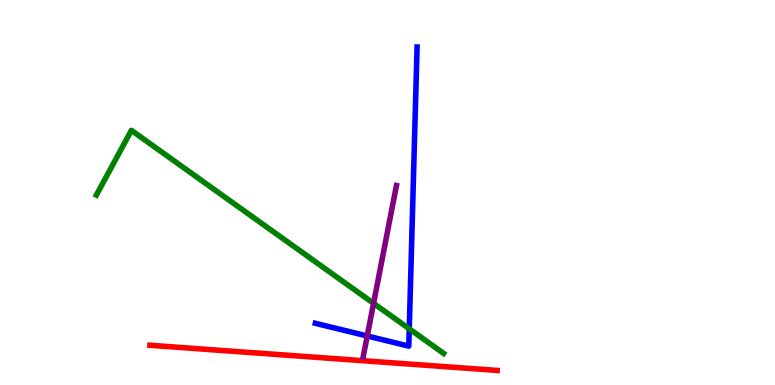[{'lines': ['blue', 'red'], 'intersections': []}, {'lines': ['green', 'red'], 'intersections': []}, {'lines': ['purple', 'red'], 'intersections': []}, {'lines': ['blue', 'green'], 'intersections': [{'x': 5.28, 'y': 1.46}]}, {'lines': ['blue', 'purple'], 'intersections': [{'x': 4.74, 'y': 1.27}]}, {'lines': ['green', 'purple'], 'intersections': [{'x': 4.82, 'y': 2.12}]}]